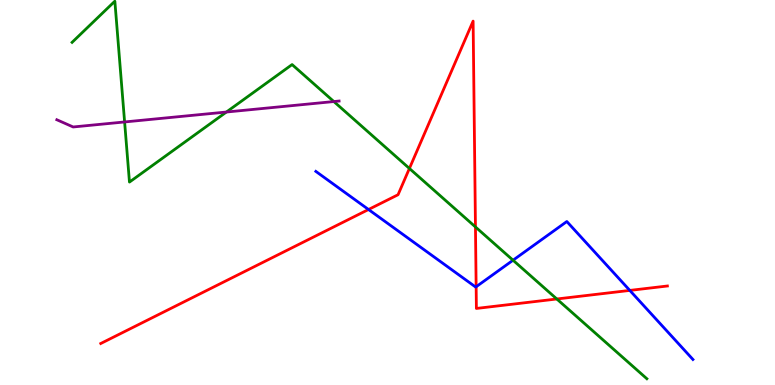[{'lines': ['blue', 'red'], 'intersections': [{'x': 4.76, 'y': 4.56}, {'x': 6.14, 'y': 2.55}, {'x': 8.13, 'y': 2.46}]}, {'lines': ['green', 'red'], 'intersections': [{'x': 5.28, 'y': 5.62}, {'x': 6.13, 'y': 4.11}, {'x': 7.18, 'y': 2.23}]}, {'lines': ['purple', 'red'], 'intersections': []}, {'lines': ['blue', 'green'], 'intersections': [{'x': 6.62, 'y': 3.24}]}, {'lines': ['blue', 'purple'], 'intersections': []}, {'lines': ['green', 'purple'], 'intersections': [{'x': 1.61, 'y': 6.83}, {'x': 2.92, 'y': 7.09}, {'x': 4.31, 'y': 7.36}]}]